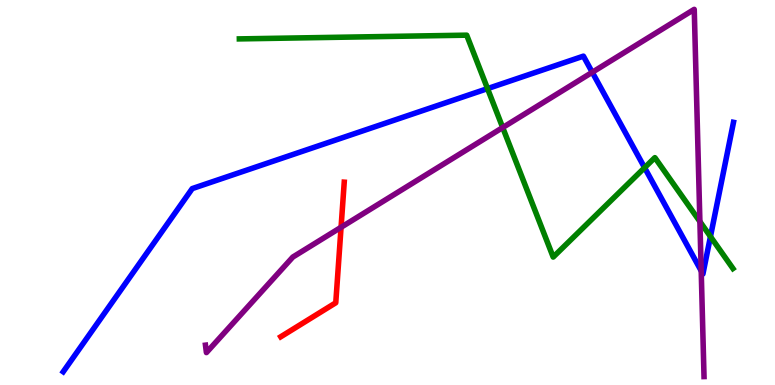[{'lines': ['blue', 'red'], 'intersections': []}, {'lines': ['green', 'red'], 'intersections': []}, {'lines': ['purple', 'red'], 'intersections': [{'x': 4.4, 'y': 4.1}]}, {'lines': ['blue', 'green'], 'intersections': [{'x': 6.29, 'y': 7.7}, {'x': 8.32, 'y': 5.64}, {'x': 9.17, 'y': 3.86}]}, {'lines': ['blue', 'purple'], 'intersections': [{'x': 7.64, 'y': 8.12}, {'x': 9.05, 'y': 2.96}]}, {'lines': ['green', 'purple'], 'intersections': [{'x': 6.49, 'y': 6.69}, {'x': 9.03, 'y': 4.25}]}]